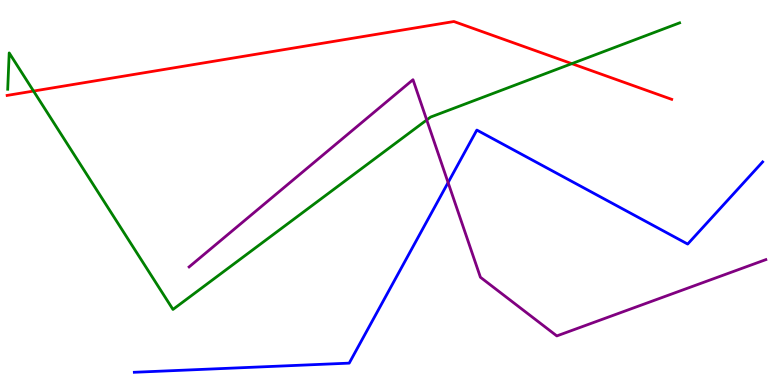[{'lines': ['blue', 'red'], 'intersections': []}, {'lines': ['green', 'red'], 'intersections': [{'x': 0.433, 'y': 7.63}, {'x': 7.38, 'y': 8.35}]}, {'lines': ['purple', 'red'], 'intersections': []}, {'lines': ['blue', 'green'], 'intersections': []}, {'lines': ['blue', 'purple'], 'intersections': [{'x': 5.78, 'y': 5.26}]}, {'lines': ['green', 'purple'], 'intersections': [{'x': 5.51, 'y': 6.88}]}]